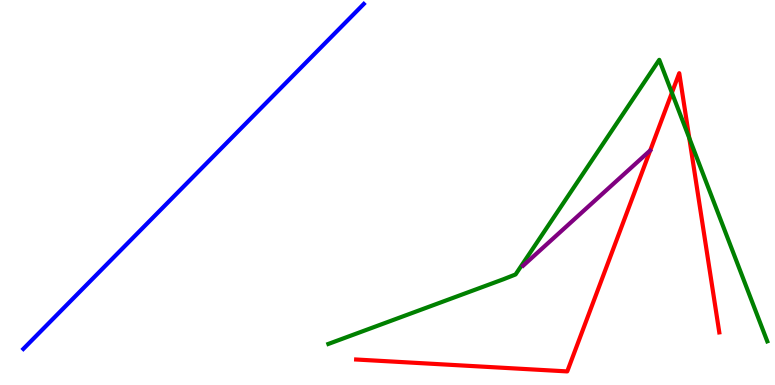[{'lines': ['blue', 'red'], 'intersections': []}, {'lines': ['green', 'red'], 'intersections': [{'x': 8.67, 'y': 7.59}, {'x': 8.89, 'y': 6.41}]}, {'lines': ['purple', 'red'], 'intersections': []}, {'lines': ['blue', 'green'], 'intersections': []}, {'lines': ['blue', 'purple'], 'intersections': []}, {'lines': ['green', 'purple'], 'intersections': []}]